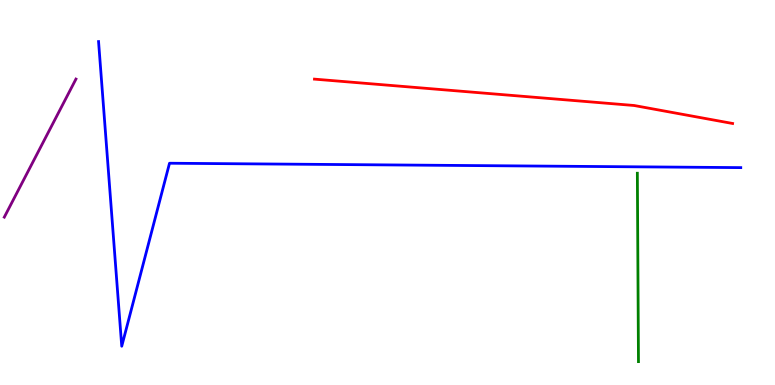[{'lines': ['blue', 'red'], 'intersections': []}, {'lines': ['green', 'red'], 'intersections': []}, {'lines': ['purple', 'red'], 'intersections': []}, {'lines': ['blue', 'green'], 'intersections': []}, {'lines': ['blue', 'purple'], 'intersections': []}, {'lines': ['green', 'purple'], 'intersections': []}]